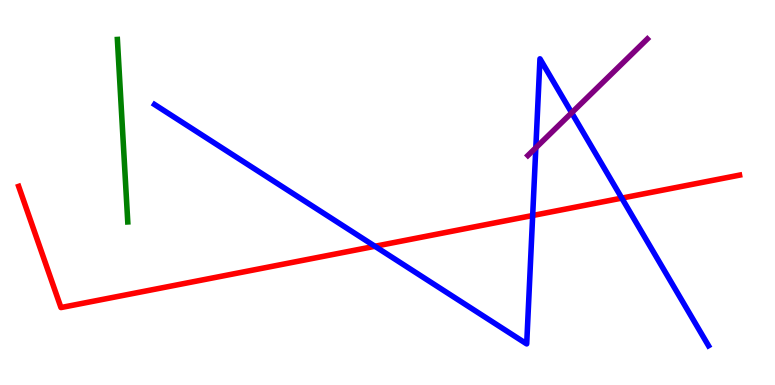[{'lines': ['blue', 'red'], 'intersections': [{'x': 4.84, 'y': 3.6}, {'x': 6.87, 'y': 4.4}, {'x': 8.02, 'y': 4.85}]}, {'lines': ['green', 'red'], 'intersections': []}, {'lines': ['purple', 'red'], 'intersections': []}, {'lines': ['blue', 'green'], 'intersections': []}, {'lines': ['blue', 'purple'], 'intersections': [{'x': 6.91, 'y': 6.16}, {'x': 7.38, 'y': 7.07}]}, {'lines': ['green', 'purple'], 'intersections': []}]